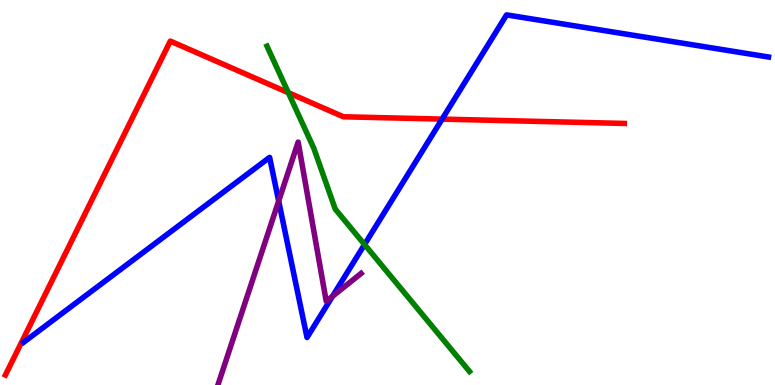[{'lines': ['blue', 'red'], 'intersections': [{'x': 5.7, 'y': 6.91}]}, {'lines': ['green', 'red'], 'intersections': [{'x': 3.72, 'y': 7.59}]}, {'lines': ['purple', 'red'], 'intersections': []}, {'lines': ['blue', 'green'], 'intersections': [{'x': 4.7, 'y': 3.65}]}, {'lines': ['blue', 'purple'], 'intersections': [{'x': 3.6, 'y': 4.78}, {'x': 4.29, 'y': 2.3}]}, {'lines': ['green', 'purple'], 'intersections': []}]